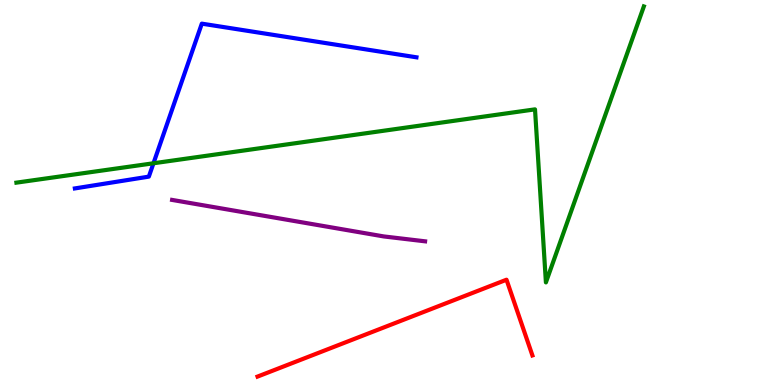[{'lines': ['blue', 'red'], 'intersections': []}, {'lines': ['green', 'red'], 'intersections': []}, {'lines': ['purple', 'red'], 'intersections': []}, {'lines': ['blue', 'green'], 'intersections': [{'x': 1.98, 'y': 5.76}]}, {'lines': ['blue', 'purple'], 'intersections': []}, {'lines': ['green', 'purple'], 'intersections': []}]